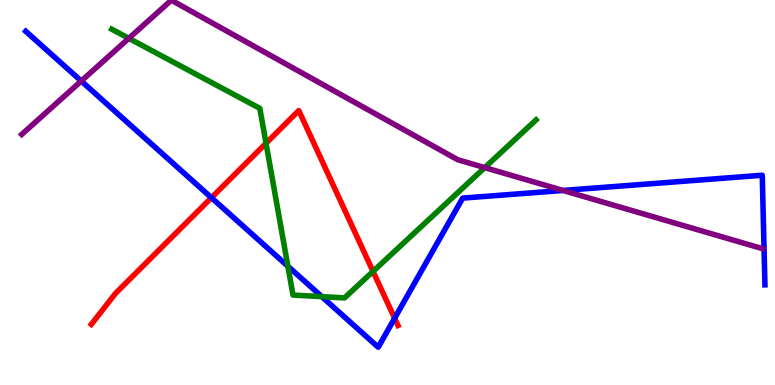[{'lines': ['blue', 'red'], 'intersections': [{'x': 2.73, 'y': 4.86}, {'x': 5.09, 'y': 1.73}]}, {'lines': ['green', 'red'], 'intersections': [{'x': 3.43, 'y': 6.28}, {'x': 4.81, 'y': 2.95}]}, {'lines': ['purple', 'red'], 'intersections': []}, {'lines': ['blue', 'green'], 'intersections': [{'x': 3.71, 'y': 3.09}, {'x': 4.15, 'y': 2.29}]}, {'lines': ['blue', 'purple'], 'intersections': [{'x': 1.05, 'y': 7.9}, {'x': 7.26, 'y': 5.05}]}, {'lines': ['green', 'purple'], 'intersections': [{'x': 1.66, 'y': 9.0}, {'x': 6.25, 'y': 5.65}]}]